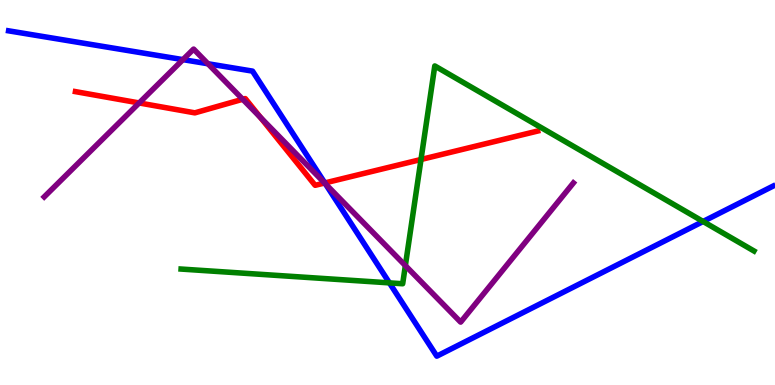[{'lines': ['blue', 'red'], 'intersections': [{'x': 4.19, 'y': 5.25}]}, {'lines': ['green', 'red'], 'intersections': [{'x': 5.43, 'y': 5.86}]}, {'lines': ['purple', 'red'], 'intersections': [{'x': 1.8, 'y': 7.33}, {'x': 3.13, 'y': 7.42}, {'x': 3.36, 'y': 6.95}, {'x': 4.19, 'y': 5.25}]}, {'lines': ['blue', 'green'], 'intersections': [{'x': 5.02, 'y': 2.65}, {'x': 9.07, 'y': 4.25}]}, {'lines': ['blue', 'purple'], 'intersections': [{'x': 2.36, 'y': 8.45}, {'x': 2.68, 'y': 8.34}, {'x': 4.2, 'y': 5.23}]}, {'lines': ['green', 'purple'], 'intersections': [{'x': 5.23, 'y': 3.1}]}]